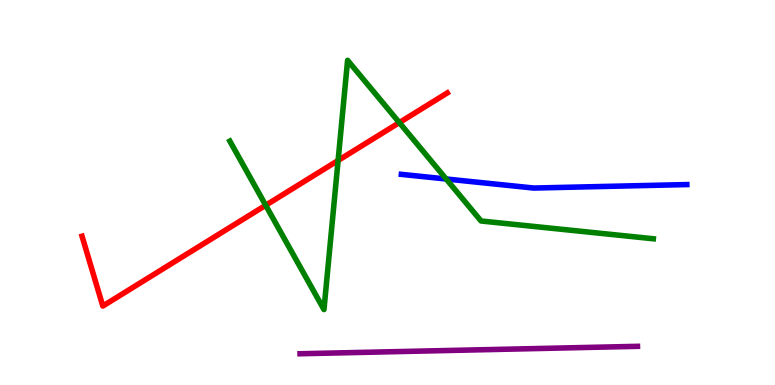[{'lines': ['blue', 'red'], 'intersections': []}, {'lines': ['green', 'red'], 'intersections': [{'x': 3.43, 'y': 4.67}, {'x': 4.36, 'y': 5.83}, {'x': 5.15, 'y': 6.82}]}, {'lines': ['purple', 'red'], 'intersections': []}, {'lines': ['blue', 'green'], 'intersections': [{'x': 5.76, 'y': 5.35}]}, {'lines': ['blue', 'purple'], 'intersections': []}, {'lines': ['green', 'purple'], 'intersections': []}]